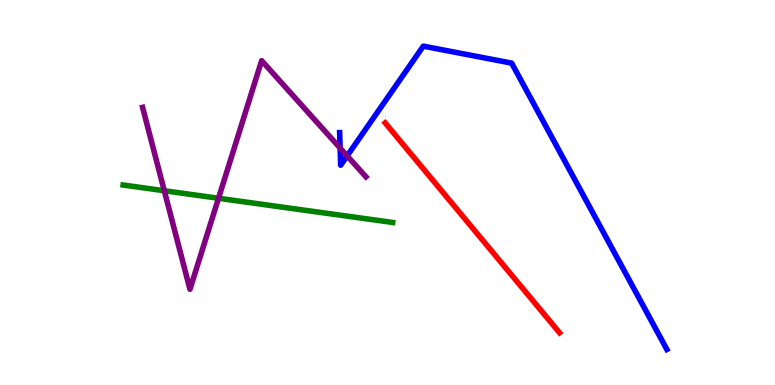[{'lines': ['blue', 'red'], 'intersections': []}, {'lines': ['green', 'red'], 'intersections': []}, {'lines': ['purple', 'red'], 'intersections': []}, {'lines': ['blue', 'green'], 'intersections': []}, {'lines': ['blue', 'purple'], 'intersections': [{'x': 4.39, 'y': 6.15}, {'x': 4.48, 'y': 5.95}]}, {'lines': ['green', 'purple'], 'intersections': [{'x': 2.12, 'y': 5.05}, {'x': 2.82, 'y': 4.85}]}]